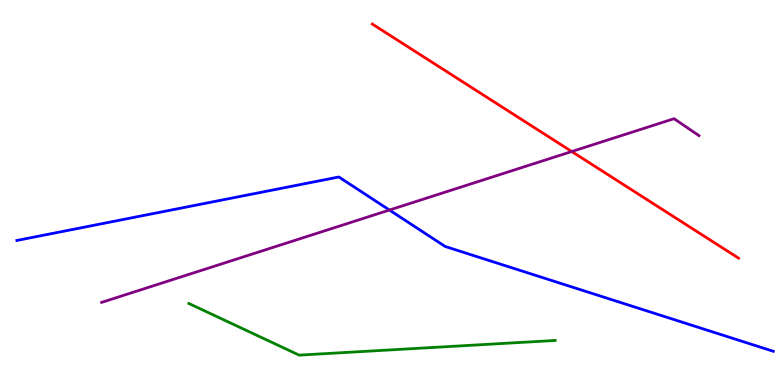[{'lines': ['blue', 'red'], 'intersections': []}, {'lines': ['green', 'red'], 'intersections': []}, {'lines': ['purple', 'red'], 'intersections': [{'x': 7.38, 'y': 6.06}]}, {'lines': ['blue', 'green'], 'intersections': []}, {'lines': ['blue', 'purple'], 'intersections': [{'x': 5.02, 'y': 4.54}]}, {'lines': ['green', 'purple'], 'intersections': []}]